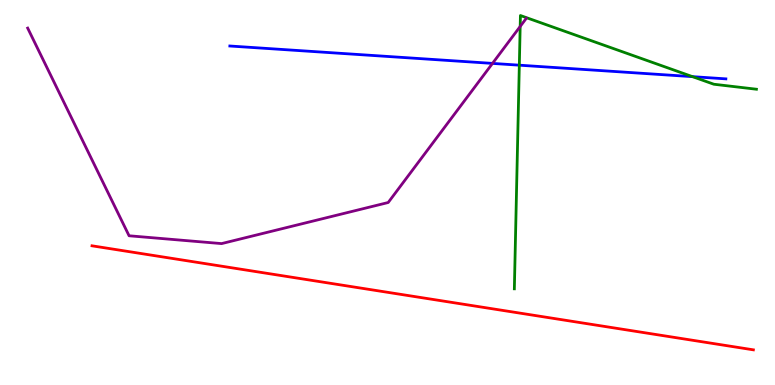[{'lines': ['blue', 'red'], 'intersections': []}, {'lines': ['green', 'red'], 'intersections': []}, {'lines': ['purple', 'red'], 'intersections': []}, {'lines': ['blue', 'green'], 'intersections': [{'x': 6.7, 'y': 8.31}, {'x': 8.94, 'y': 8.01}]}, {'lines': ['blue', 'purple'], 'intersections': [{'x': 6.35, 'y': 8.35}]}, {'lines': ['green', 'purple'], 'intersections': [{'x': 6.71, 'y': 9.31}]}]